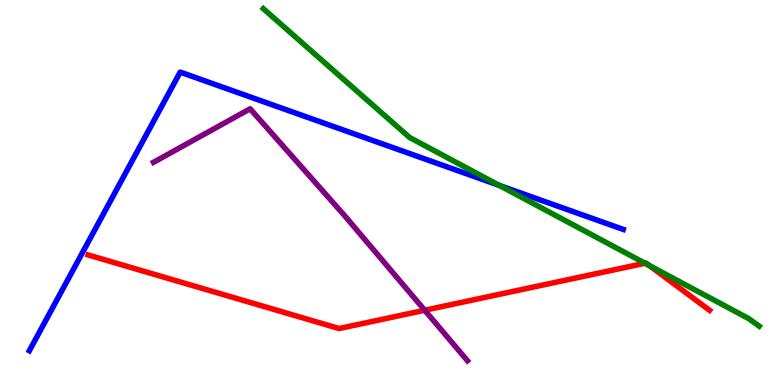[{'lines': ['blue', 'red'], 'intersections': []}, {'lines': ['green', 'red'], 'intersections': [{'x': 8.32, 'y': 3.16}, {'x': 8.37, 'y': 3.11}]}, {'lines': ['purple', 'red'], 'intersections': [{'x': 5.48, 'y': 1.94}]}, {'lines': ['blue', 'green'], 'intersections': [{'x': 6.44, 'y': 5.18}]}, {'lines': ['blue', 'purple'], 'intersections': []}, {'lines': ['green', 'purple'], 'intersections': []}]